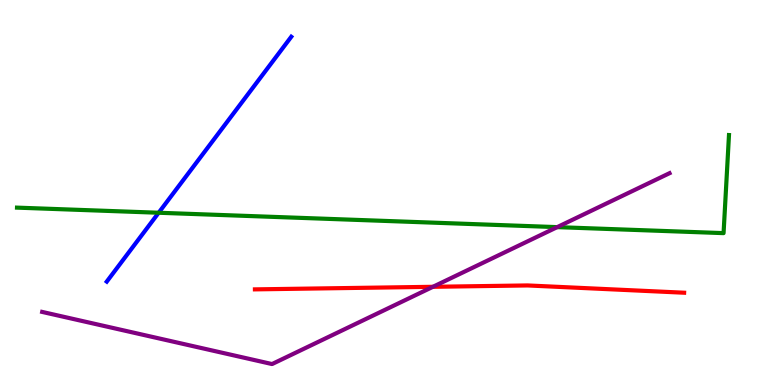[{'lines': ['blue', 'red'], 'intersections': []}, {'lines': ['green', 'red'], 'intersections': []}, {'lines': ['purple', 'red'], 'intersections': [{'x': 5.59, 'y': 2.55}]}, {'lines': ['blue', 'green'], 'intersections': [{'x': 2.05, 'y': 4.47}]}, {'lines': ['blue', 'purple'], 'intersections': []}, {'lines': ['green', 'purple'], 'intersections': [{'x': 7.19, 'y': 4.1}]}]